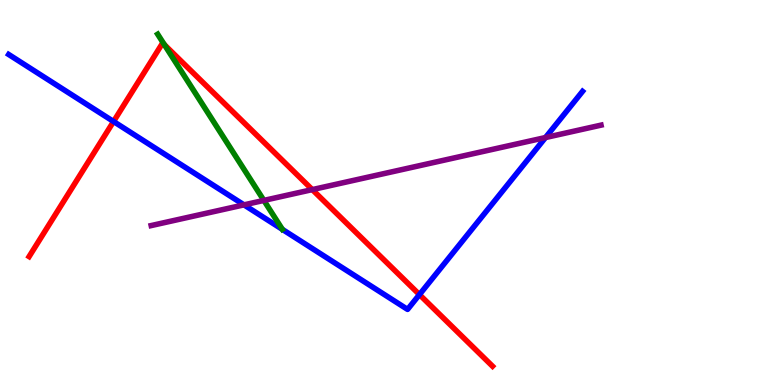[{'lines': ['blue', 'red'], 'intersections': [{'x': 1.47, 'y': 6.84}, {'x': 5.41, 'y': 2.35}]}, {'lines': ['green', 'red'], 'intersections': [{'x': 2.12, 'y': 8.84}]}, {'lines': ['purple', 'red'], 'intersections': [{'x': 4.03, 'y': 5.08}]}, {'lines': ['blue', 'green'], 'intersections': []}, {'lines': ['blue', 'purple'], 'intersections': [{'x': 3.15, 'y': 4.68}, {'x': 7.04, 'y': 6.43}]}, {'lines': ['green', 'purple'], 'intersections': [{'x': 3.4, 'y': 4.79}]}]